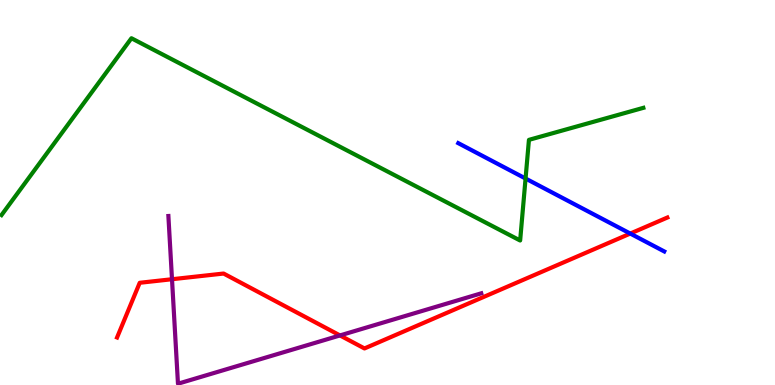[{'lines': ['blue', 'red'], 'intersections': [{'x': 8.13, 'y': 3.93}]}, {'lines': ['green', 'red'], 'intersections': []}, {'lines': ['purple', 'red'], 'intersections': [{'x': 2.22, 'y': 2.75}, {'x': 4.39, 'y': 1.29}]}, {'lines': ['blue', 'green'], 'intersections': [{'x': 6.78, 'y': 5.36}]}, {'lines': ['blue', 'purple'], 'intersections': []}, {'lines': ['green', 'purple'], 'intersections': []}]